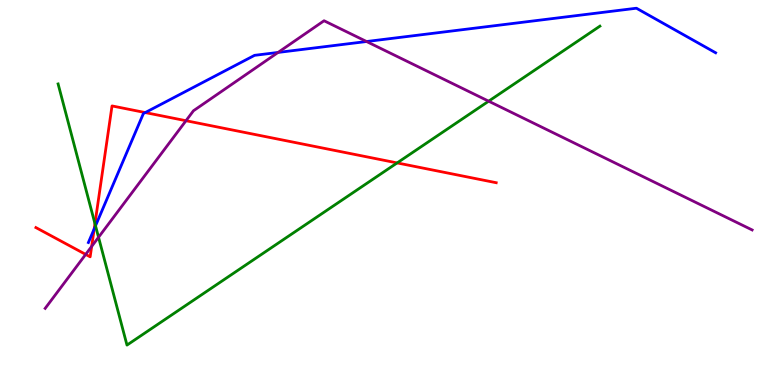[{'lines': ['blue', 'red'], 'intersections': [{'x': 1.22, 'y': 4.05}, {'x': 1.87, 'y': 7.08}]}, {'lines': ['green', 'red'], 'intersections': [{'x': 1.23, 'y': 4.19}, {'x': 5.12, 'y': 5.77}]}, {'lines': ['purple', 'red'], 'intersections': [{'x': 1.11, 'y': 3.39}, {'x': 1.18, 'y': 3.6}, {'x': 2.4, 'y': 6.86}]}, {'lines': ['blue', 'green'], 'intersections': [{'x': 1.23, 'y': 4.13}]}, {'lines': ['blue', 'purple'], 'intersections': [{'x': 3.59, 'y': 8.64}, {'x': 4.73, 'y': 8.92}]}, {'lines': ['green', 'purple'], 'intersections': [{'x': 1.27, 'y': 3.84}, {'x': 6.31, 'y': 7.37}]}]